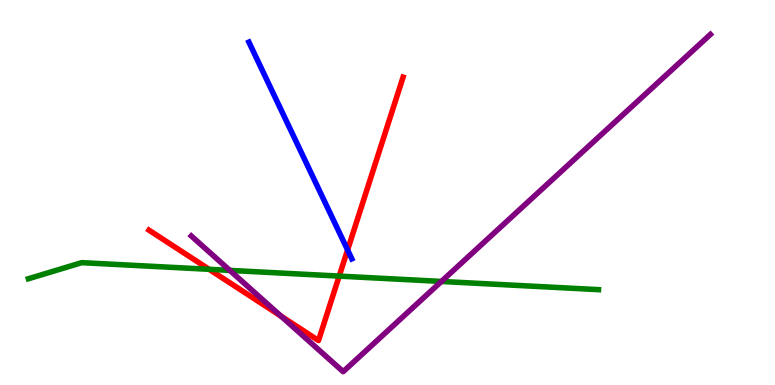[{'lines': ['blue', 'red'], 'intersections': [{'x': 4.49, 'y': 3.51}]}, {'lines': ['green', 'red'], 'intersections': [{'x': 2.7, 'y': 3.01}, {'x': 4.38, 'y': 2.83}]}, {'lines': ['purple', 'red'], 'intersections': [{'x': 3.63, 'y': 1.79}]}, {'lines': ['blue', 'green'], 'intersections': []}, {'lines': ['blue', 'purple'], 'intersections': []}, {'lines': ['green', 'purple'], 'intersections': [{'x': 2.97, 'y': 2.98}, {'x': 5.7, 'y': 2.69}]}]